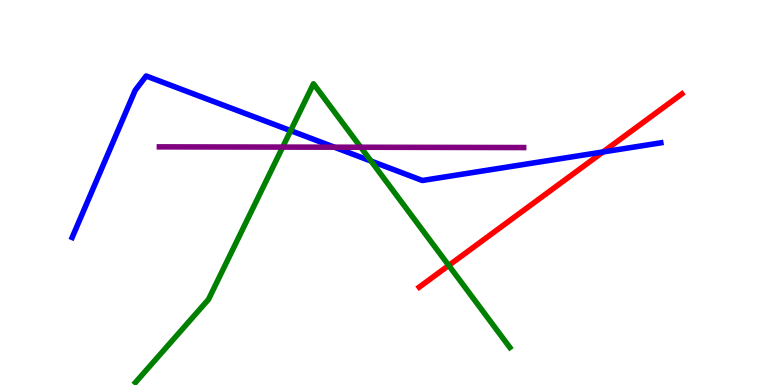[{'lines': ['blue', 'red'], 'intersections': [{'x': 7.78, 'y': 6.05}]}, {'lines': ['green', 'red'], 'intersections': [{'x': 5.79, 'y': 3.11}]}, {'lines': ['purple', 'red'], 'intersections': []}, {'lines': ['blue', 'green'], 'intersections': [{'x': 3.75, 'y': 6.61}, {'x': 4.79, 'y': 5.82}]}, {'lines': ['blue', 'purple'], 'intersections': [{'x': 4.31, 'y': 6.18}]}, {'lines': ['green', 'purple'], 'intersections': [{'x': 3.65, 'y': 6.18}, {'x': 4.65, 'y': 6.18}]}]